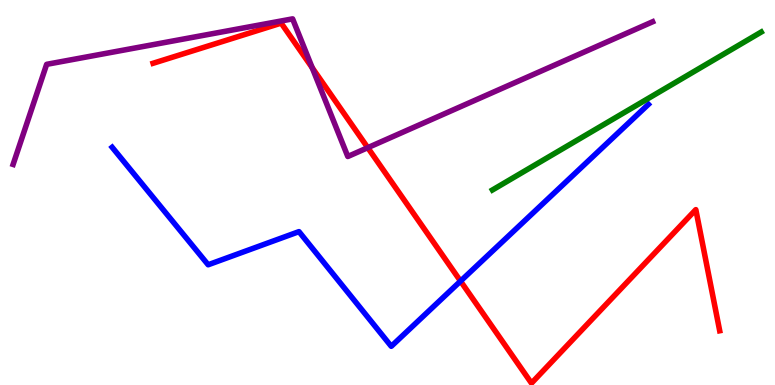[{'lines': ['blue', 'red'], 'intersections': [{'x': 5.94, 'y': 2.7}]}, {'lines': ['green', 'red'], 'intersections': []}, {'lines': ['purple', 'red'], 'intersections': [{'x': 4.03, 'y': 8.24}, {'x': 4.75, 'y': 6.16}]}, {'lines': ['blue', 'green'], 'intersections': []}, {'lines': ['blue', 'purple'], 'intersections': []}, {'lines': ['green', 'purple'], 'intersections': []}]